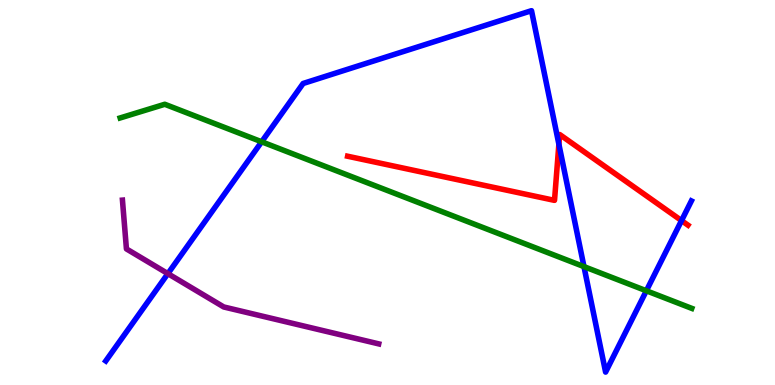[{'lines': ['blue', 'red'], 'intersections': [{'x': 7.21, 'y': 6.25}, {'x': 8.79, 'y': 4.27}]}, {'lines': ['green', 'red'], 'intersections': []}, {'lines': ['purple', 'red'], 'intersections': []}, {'lines': ['blue', 'green'], 'intersections': [{'x': 3.38, 'y': 6.32}, {'x': 7.54, 'y': 3.07}, {'x': 8.34, 'y': 2.45}]}, {'lines': ['blue', 'purple'], 'intersections': [{'x': 2.17, 'y': 2.89}]}, {'lines': ['green', 'purple'], 'intersections': []}]